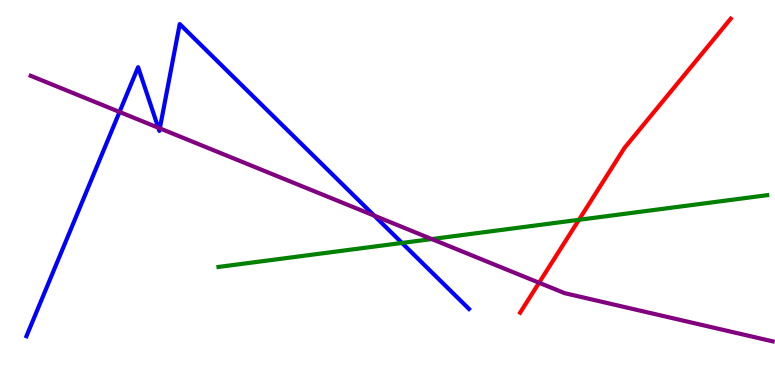[{'lines': ['blue', 'red'], 'intersections': []}, {'lines': ['green', 'red'], 'intersections': [{'x': 7.47, 'y': 4.29}]}, {'lines': ['purple', 'red'], 'intersections': [{'x': 6.96, 'y': 2.66}]}, {'lines': ['blue', 'green'], 'intersections': [{'x': 5.19, 'y': 3.69}]}, {'lines': ['blue', 'purple'], 'intersections': [{'x': 1.54, 'y': 7.09}, {'x': 2.04, 'y': 6.68}, {'x': 2.06, 'y': 6.67}, {'x': 4.83, 'y': 4.4}]}, {'lines': ['green', 'purple'], 'intersections': [{'x': 5.57, 'y': 3.79}]}]